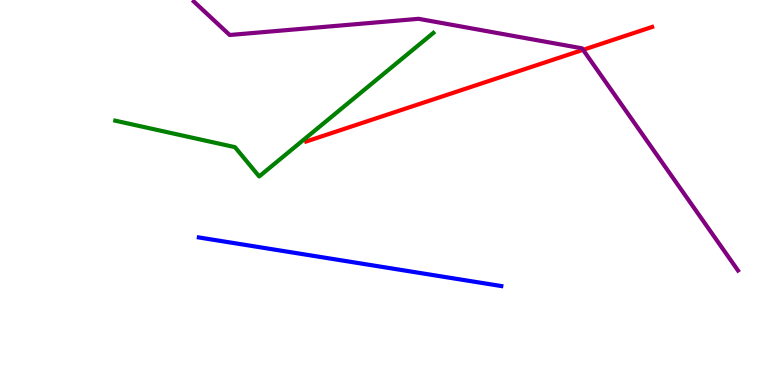[{'lines': ['blue', 'red'], 'intersections': []}, {'lines': ['green', 'red'], 'intersections': []}, {'lines': ['purple', 'red'], 'intersections': [{'x': 7.52, 'y': 8.71}]}, {'lines': ['blue', 'green'], 'intersections': []}, {'lines': ['blue', 'purple'], 'intersections': []}, {'lines': ['green', 'purple'], 'intersections': []}]